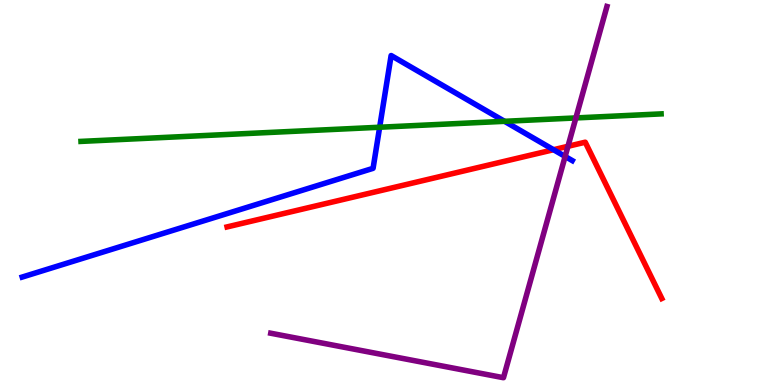[{'lines': ['blue', 'red'], 'intersections': [{'x': 7.14, 'y': 6.11}]}, {'lines': ['green', 'red'], 'intersections': []}, {'lines': ['purple', 'red'], 'intersections': [{'x': 7.33, 'y': 6.2}]}, {'lines': ['blue', 'green'], 'intersections': [{'x': 4.9, 'y': 6.7}, {'x': 6.51, 'y': 6.85}]}, {'lines': ['blue', 'purple'], 'intersections': [{'x': 7.29, 'y': 5.94}]}, {'lines': ['green', 'purple'], 'intersections': [{'x': 7.43, 'y': 6.94}]}]